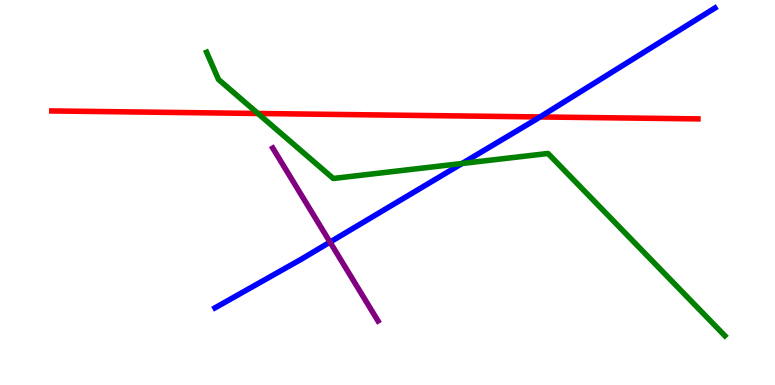[{'lines': ['blue', 'red'], 'intersections': [{'x': 6.97, 'y': 6.96}]}, {'lines': ['green', 'red'], 'intersections': [{'x': 3.33, 'y': 7.05}]}, {'lines': ['purple', 'red'], 'intersections': []}, {'lines': ['blue', 'green'], 'intersections': [{'x': 5.96, 'y': 5.75}]}, {'lines': ['blue', 'purple'], 'intersections': [{'x': 4.26, 'y': 3.71}]}, {'lines': ['green', 'purple'], 'intersections': []}]